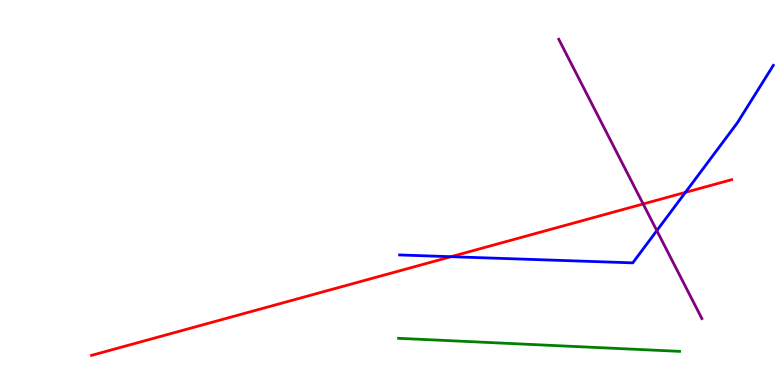[{'lines': ['blue', 'red'], 'intersections': [{'x': 5.82, 'y': 3.33}, {'x': 8.84, 'y': 5.0}]}, {'lines': ['green', 'red'], 'intersections': []}, {'lines': ['purple', 'red'], 'intersections': [{'x': 8.3, 'y': 4.7}]}, {'lines': ['blue', 'green'], 'intersections': []}, {'lines': ['blue', 'purple'], 'intersections': [{'x': 8.48, 'y': 4.01}]}, {'lines': ['green', 'purple'], 'intersections': []}]